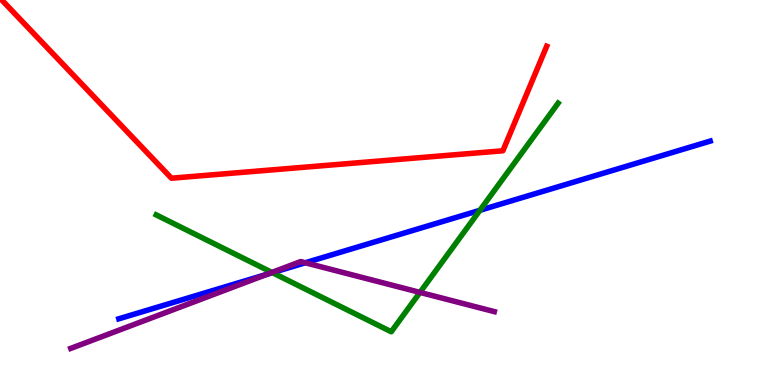[{'lines': ['blue', 'red'], 'intersections': []}, {'lines': ['green', 'red'], 'intersections': []}, {'lines': ['purple', 'red'], 'intersections': []}, {'lines': ['blue', 'green'], 'intersections': [{'x': 3.51, 'y': 2.92}, {'x': 6.19, 'y': 4.54}]}, {'lines': ['blue', 'purple'], 'intersections': [{'x': 3.45, 'y': 2.88}, {'x': 3.94, 'y': 3.17}]}, {'lines': ['green', 'purple'], 'intersections': [{'x': 3.51, 'y': 2.92}, {'x': 5.42, 'y': 2.41}]}]